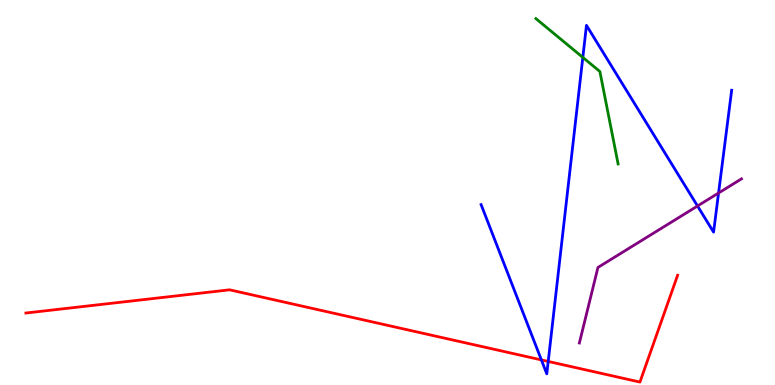[{'lines': ['blue', 'red'], 'intersections': [{'x': 6.99, 'y': 0.652}, {'x': 7.07, 'y': 0.612}]}, {'lines': ['green', 'red'], 'intersections': []}, {'lines': ['purple', 'red'], 'intersections': []}, {'lines': ['blue', 'green'], 'intersections': [{'x': 7.52, 'y': 8.51}]}, {'lines': ['blue', 'purple'], 'intersections': [{'x': 9.0, 'y': 4.65}, {'x': 9.27, 'y': 4.99}]}, {'lines': ['green', 'purple'], 'intersections': []}]